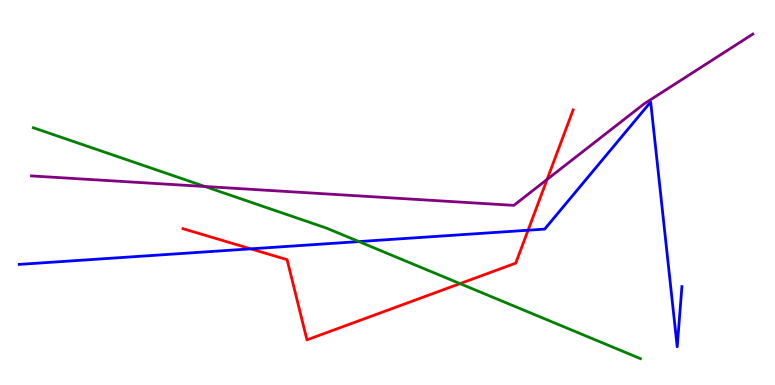[{'lines': ['blue', 'red'], 'intersections': [{'x': 3.24, 'y': 3.54}, {'x': 6.81, 'y': 4.02}]}, {'lines': ['green', 'red'], 'intersections': [{'x': 5.94, 'y': 2.63}]}, {'lines': ['purple', 'red'], 'intersections': [{'x': 7.06, 'y': 5.34}]}, {'lines': ['blue', 'green'], 'intersections': [{'x': 4.63, 'y': 3.73}]}, {'lines': ['blue', 'purple'], 'intersections': []}, {'lines': ['green', 'purple'], 'intersections': [{'x': 2.64, 'y': 5.16}]}]